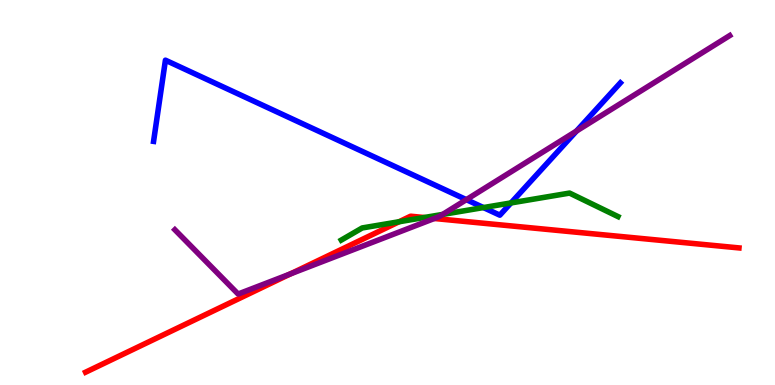[{'lines': ['blue', 'red'], 'intersections': []}, {'lines': ['green', 'red'], 'intersections': [{'x': 5.15, 'y': 4.24}, {'x': 5.47, 'y': 4.35}]}, {'lines': ['purple', 'red'], 'intersections': [{'x': 3.75, 'y': 2.89}, {'x': 5.6, 'y': 4.32}]}, {'lines': ['blue', 'green'], 'intersections': [{'x': 6.24, 'y': 4.61}, {'x': 6.59, 'y': 4.73}]}, {'lines': ['blue', 'purple'], 'intersections': [{'x': 6.02, 'y': 4.81}, {'x': 7.44, 'y': 6.6}]}, {'lines': ['green', 'purple'], 'intersections': [{'x': 5.71, 'y': 4.43}]}]